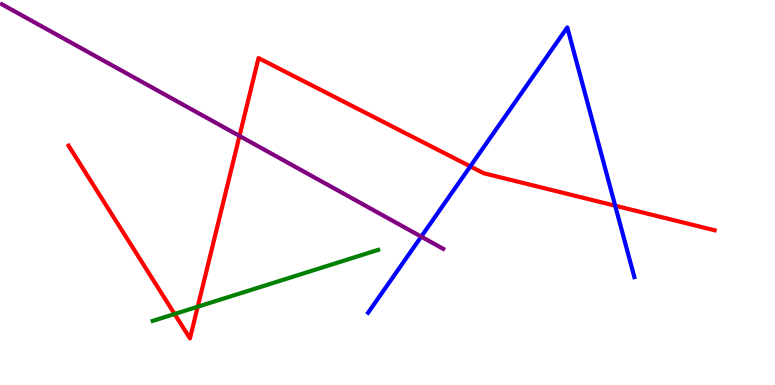[{'lines': ['blue', 'red'], 'intersections': [{'x': 6.07, 'y': 5.68}, {'x': 7.94, 'y': 4.66}]}, {'lines': ['green', 'red'], 'intersections': [{'x': 2.25, 'y': 1.84}, {'x': 2.55, 'y': 2.03}]}, {'lines': ['purple', 'red'], 'intersections': [{'x': 3.09, 'y': 6.47}]}, {'lines': ['blue', 'green'], 'intersections': []}, {'lines': ['blue', 'purple'], 'intersections': [{'x': 5.44, 'y': 3.85}]}, {'lines': ['green', 'purple'], 'intersections': []}]